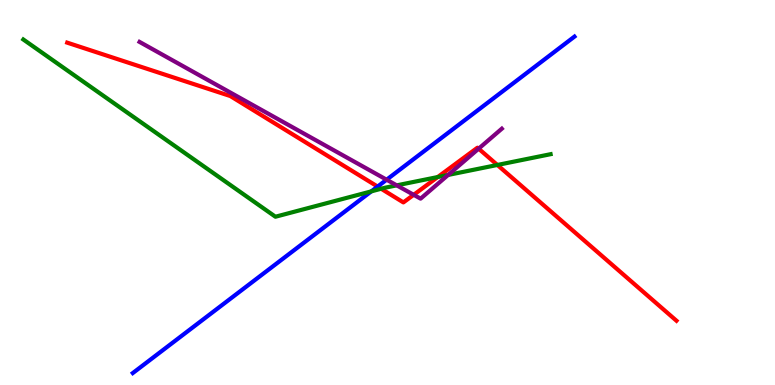[{'lines': ['blue', 'red'], 'intersections': [{'x': 4.87, 'y': 5.15}]}, {'lines': ['green', 'red'], 'intersections': [{'x': 4.92, 'y': 5.1}, {'x': 5.65, 'y': 5.4}, {'x': 6.42, 'y': 5.72}]}, {'lines': ['purple', 'red'], 'intersections': [{'x': 5.34, 'y': 4.94}, {'x': 6.18, 'y': 6.14}]}, {'lines': ['blue', 'green'], 'intersections': [{'x': 4.79, 'y': 5.03}]}, {'lines': ['blue', 'purple'], 'intersections': [{'x': 4.99, 'y': 5.33}]}, {'lines': ['green', 'purple'], 'intersections': [{'x': 5.12, 'y': 5.19}, {'x': 5.78, 'y': 5.46}]}]